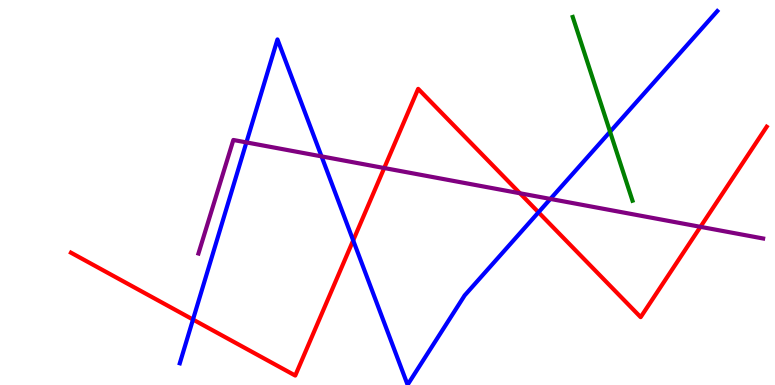[{'lines': ['blue', 'red'], 'intersections': [{'x': 2.49, 'y': 1.7}, {'x': 4.56, 'y': 3.76}, {'x': 6.95, 'y': 4.49}]}, {'lines': ['green', 'red'], 'intersections': []}, {'lines': ['purple', 'red'], 'intersections': [{'x': 4.96, 'y': 5.64}, {'x': 6.71, 'y': 4.98}, {'x': 9.04, 'y': 4.11}]}, {'lines': ['blue', 'green'], 'intersections': [{'x': 7.87, 'y': 6.58}]}, {'lines': ['blue', 'purple'], 'intersections': [{'x': 3.18, 'y': 6.3}, {'x': 4.15, 'y': 5.94}, {'x': 7.1, 'y': 4.83}]}, {'lines': ['green', 'purple'], 'intersections': []}]